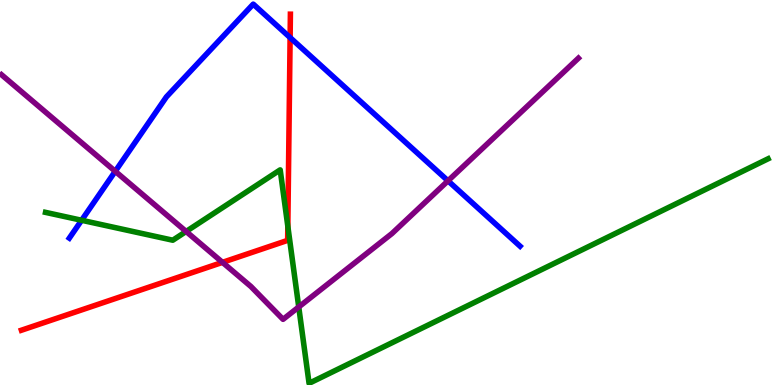[{'lines': ['blue', 'red'], 'intersections': [{'x': 3.74, 'y': 9.02}]}, {'lines': ['green', 'red'], 'intersections': [{'x': 3.71, 'y': 4.12}]}, {'lines': ['purple', 'red'], 'intersections': [{'x': 2.87, 'y': 3.19}]}, {'lines': ['blue', 'green'], 'intersections': [{'x': 1.05, 'y': 4.28}]}, {'lines': ['blue', 'purple'], 'intersections': [{'x': 1.49, 'y': 5.55}, {'x': 5.78, 'y': 5.3}]}, {'lines': ['green', 'purple'], 'intersections': [{'x': 2.4, 'y': 3.99}, {'x': 3.85, 'y': 2.03}]}]